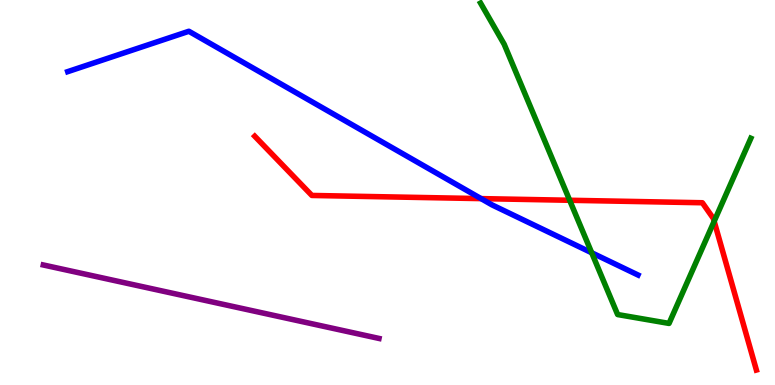[{'lines': ['blue', 'red'], 'intersections': [{'x': 6.21, 'y': 4.84}]}, {'lines': ['green', 'red'], 'intersections': [{'x': 7.35, 'y': 4.8}, {'x': 9.21, 'y': 4.25}]}, {'lines': ['purple', 'red'], 'intersections': []}, {'lines': ['blue', 'green'], 'intersections': [{'x': 7.63, 'y': 3.43}]}, {'lines': ['blue', 'purple'], 'intersections': []}, {'lines': ['green', 'purple'], 'intersections': []}]